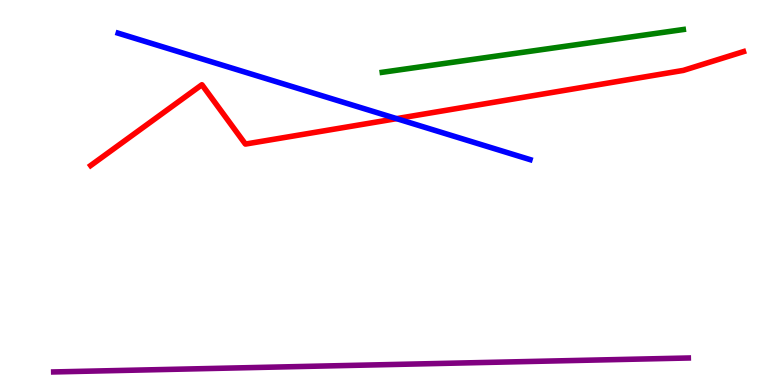[{'lines': ['blue', 'red'], 'intersections': [{'x': 5.12, 'y': 6.92}]}, {'lines': ['green', 'red'], 'intersections': []}, {'lines': ['purple', 'red'], 'intersections': []}, {'lines': ['blue', 'green'], 'intersections': []}, {'lines': ['blue', 'purple'], 'intersections': []}, {'lines': ['green', 'purple'], 'intersections': []}]